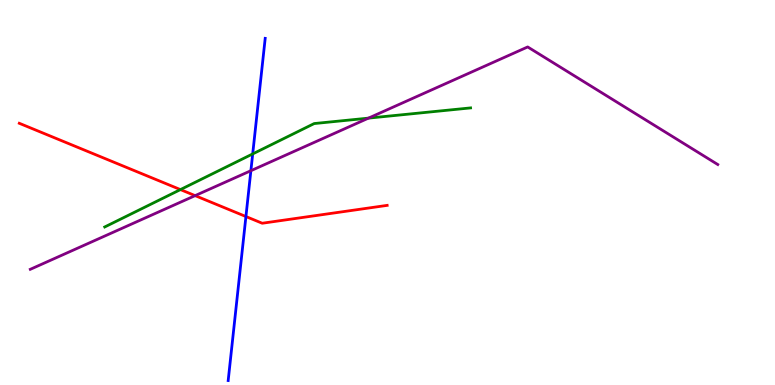[{'lines': ['blue', 'red'], 'intersections': [{'x': 3.17, 'y': 4.38}]}, {'lines': ['green', 'red'], 'intersections': [{'x': 2.33, 'y': 5.08}]}, {'lines': ['purple', 'red'], 'intersections': [{'x': 2.52, 'y': 4.92}]}, {'lines': ['blue', 'green'], 'intersections': [{'x': 3.26, 'y': 6.0}]}, {'lines': ['blue', 'purple'], 'intersections': [{'x': 3.24, 'y': 5.57}]}, {'lines': ['green', 'purple'], 'intersections': [{'x': 4.75, 'y': 6.93}]}]